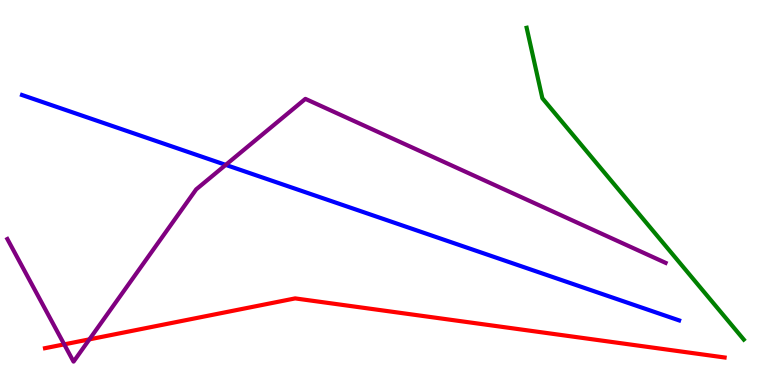[{'lines': ['blue', 'red'], 'intersections': []}, {'lines': ['green', 'red'], 'intersections': []}, {'lines': ['purple', 'red'], 'intersections': [{'x': 0.829, 'y': 1.06}, {'x': 1.15, 'y': 1.19}]}, {'lines': ['blue', 'green'], 'intersections': []}, {'lines': ['blue', 'purple'], 'intersections': [{'x': 2.91, 'y': 5.72}]}, {'lines': ['green', 'purple'], 'intersections': []}]